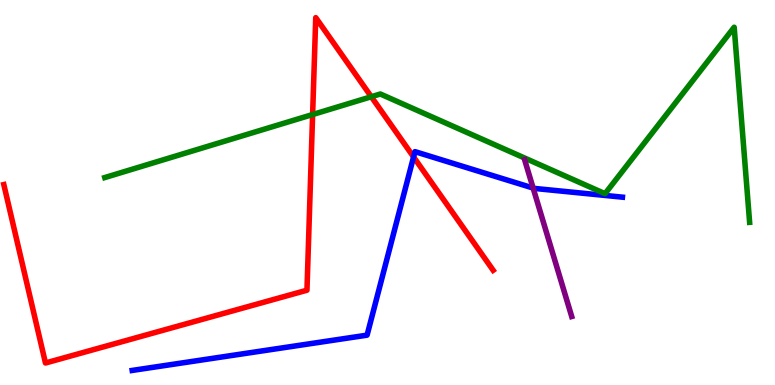[{'lines': ['blue', 'red'], 'intersections': [{'x': 5.34, 'y': 5.92}]}, {'lines': ['green', 'red'], 'intersections': [{'x': 4.03, 'y': 7.03}, {'x': 4.79, 'y': 7.49}]}, {'lines': ['purple', 'red'], 'intersections': []}, {'lines': ['blue', 'green'], 'intersections': []}, {'lines': ['blue', 'purple'], 'intersections': [{'x': 6.88, 'y': 5.12}]}, {'lines': ['green', 'purple'], 'intersections': []}]